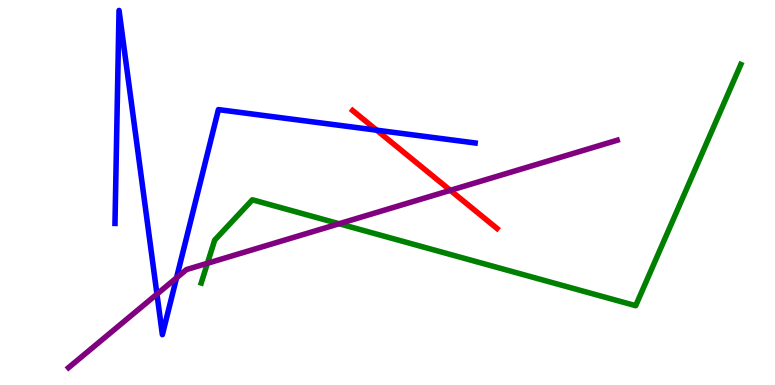[{'lines': ['blue', 'red'], 'intersections': [{'x': 4.86, 'y': 6.62}]}, {'lines': ['green', 'red'], 'intersections': []}, {'lines': ['purple', 'red'], 'intersections': [{'x': 5.81, 'y': 5.06}]}, {'lines': ['blue', 'green'], 'intersections': []}, {'lines': ['blue', 'purple'], 'intersections': [{'x': 2.03, 'y': 2.36}, {'x': 2.28, 'y': 2.78}]}, {'lines': ['green', 'purple'], 'intersections': [{'x': 2.68, 'y': 3.16}, {'x': 4.38, 'y': 4.19}]}]